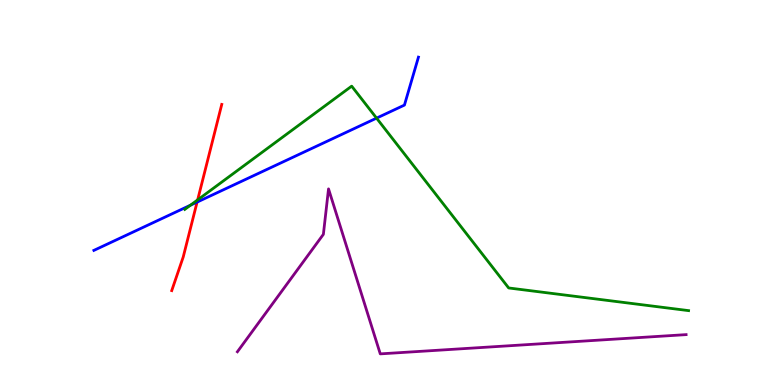[{'lines': ['blue', 'red'], 'intersections': [{'x': 2.54, 'y': 4.75}]}, {'lines': ['green', 'red'], 'intersections': [{'x': 2.55, 'y': 4.81}]}, {'lines': ['purple', 'red'], 'intersections': []}, {'lines': ['blue', 'green'], 'intersections': [{'x': 2.46, 'y': 4.67}, {'x': 4.86, 'y': 6.93}]}, {'lines': ['blue', 'purple'], 'intersections': []}, {'lines': ['green', 'purple'], 'intersections': []}]